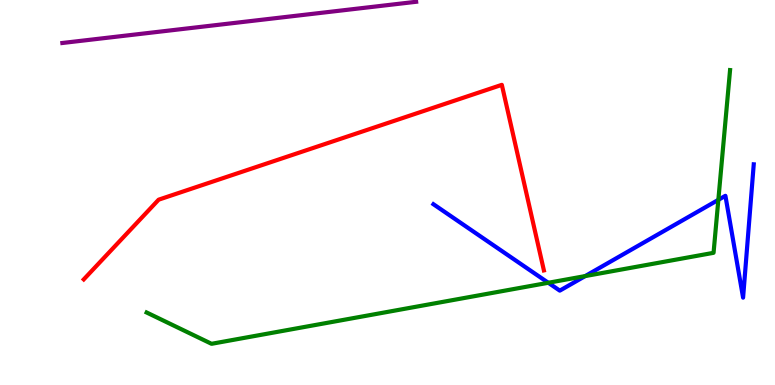[{'lines': ['blue', 'red'], 'intersections': []}, {'lines': ['green', 'red'], 'intersections': []}, {'lines': ['purple', 'red'], 'intersections': []}, {'lines': ['blue', 'green'], 'intersections': [{'x': 7.07, 'y': 2.66}, {'x': 7.55, 'y': 2.83}, {'x': 9.27, 'y': 4.81}]}, {'lines': ['blue', 'purple'], 'intersections': []}, {'lines': ['green', 'purple'], 'intersections': []}]